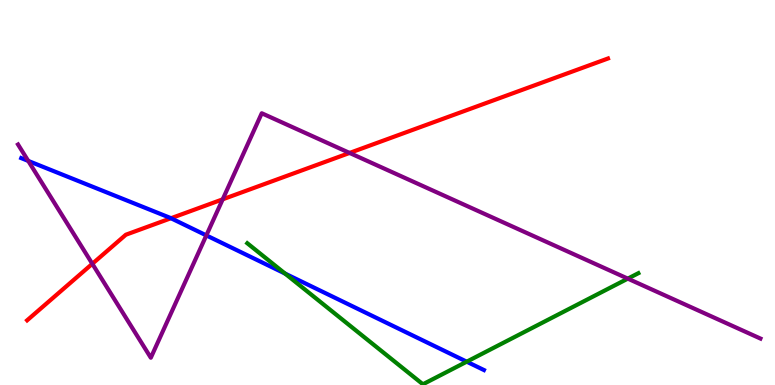[{'lines': ['blue', 'red'], 'intersections': [{'x': 2.21, 'y': 4.33}]}, {'lines': ['green', 'red'], 'intersections': []}, {'lines': ['purple', 'red'], 'intersections': [{'x': 1.19, 'y': 3.15}, {'x': 2.87, 'y': 4.82}, {'x': 4.51, 'y': 6.03}]}, {'lines': ['blue', 'green'], 'intersections': [{'x': 3.68, 'y': 2.89}, {'x': 6.02, 'y': 0.606}]}, {'lines': ['blue', 'purple'], 'intersections': [{'x': 0.365, 'y': 5.82}, {'x': 2.66, 'y': 3.89}]}, {'lines': ['green', 'purple'], 'intersections': [{'x': 8.1, 'y': 2.76}]}]